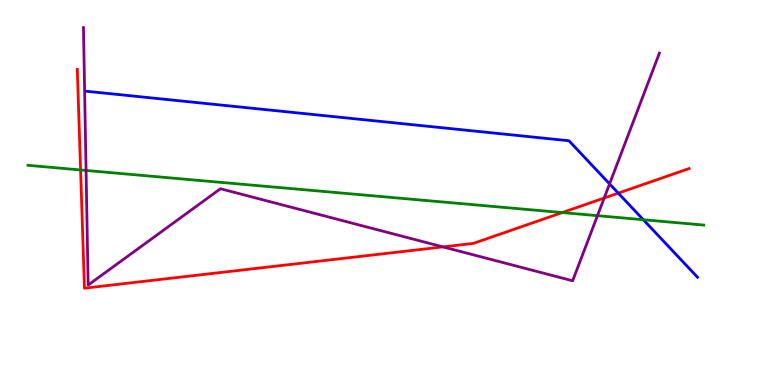[{'lines': ['blue', 'red'], 'intersections': [{'x': 7.98, 'y': 4.98}]}, {'lines': ['green', 'red'], 'intersections': [{'x': 1.04, 'y': 5.59}, {'x': 7.26, 'y': 4.48}]}, {'lines': ['purple', 'red'], 'intersections': [{'x': 5.72, 'y': 3.59}, {'x': 7.8, 'y': 4.86}]}, {'lines': ['blue', 'green'], 'intersections': [{'x': 8.3, 'y': 4.29}]}, {'lines': ['blue', 'purple'], 'intersections': [{'x': 7.87, 'y': 5.22}]}, {'lines': ['green', 'purple'], 'intersections': [{'x': 1.11, 'y': 5.57}, {'x': 7.71, 'y': 4.4}]}]